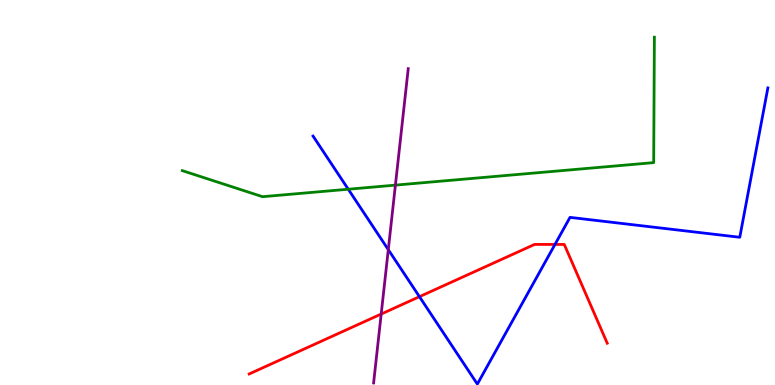[{'lines': ['blue', 'red'], 'intersections': [{'x': 5.41, 'y': 2.29}, {'x': 7.16, 'y': 3.65}]}, {'lines': ['green', 'red'], 'intersections': []}, {'lines': ['purple', 'red'], 'intersections': [{'x': 4.92, 'y': 1.84}]}, {'lines': ['blue', 'green'], 'intersections': [{'x': 4.49, 'y': 5.08}]}, {'lines': ['blue', 'purple'], 'intersections': [{'x': 5.01, 'y': 3.52}]}, {'lines': ['green', 'purple'], 'intersections': [{'x': 5.1, 'y': 5.19}]}]